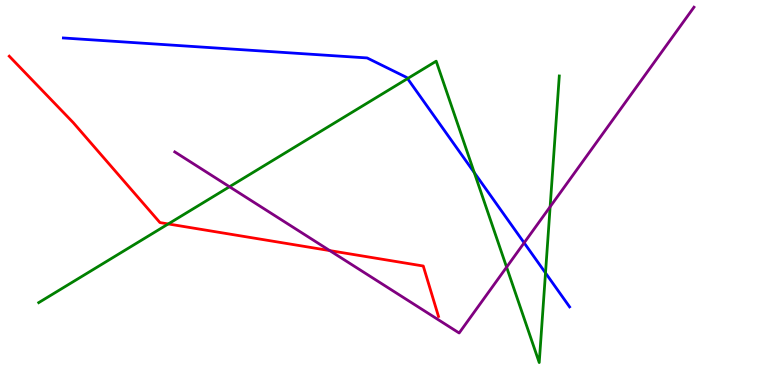[{'lines': ['blue', 'red'], 'intersections': []}, {'lines': ['green', 'red'], 'intersections': [{'x': 2.17, 'y': 4.18}]}, {'lines': ['purple', 'red'], 'intersections': [{'x': 4.25, 'y': 3.49}]}, {'lines': ['blue', 'green'], 'intersections': [{'x': 5.26, 'y': 7.96}, {'x': 6.12, 'y': 5.52}, {'x': 7.04, 'y': 2.91}]}, {'lines': ['blue', 'purple'], 'intersections': [{'x': 6.76, 'y': 3.69}]}, {'lines': ['green', 'purple'], 'intersections': [{'x': 2.96, 'y': 5.15}, {'x': 6.54, 'y': 3.06}, {'x': 7.1, 'y': 4.63}]}]